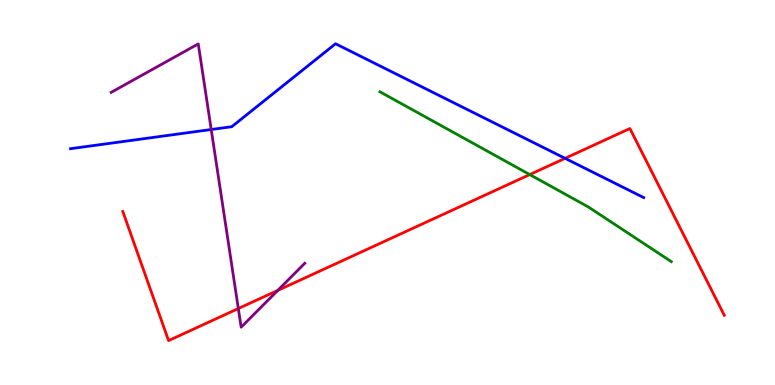[{'lines': ['blue', 'red'], 'intersections': [{'x': 7.29, 'y': 5.89}]}, {'lines': ['green', 'red'], 'intersections': [{'x': 6.84, 'y': 5.47}]}, {'lines': ['purple', 'red'], 'intersections': [{'x': 3.08, 'y': 1.99}, {'x': 3.58, 'y': 2.46}]}, {'lines': ['blue', 'green'], 'intersections': []}, {'lines': ['blue', 'purple'], 'intersections': [{'x': 2.73, 'y': 6.64}]}, {'lines': ['green', 'purple'], 'intersections': []}]